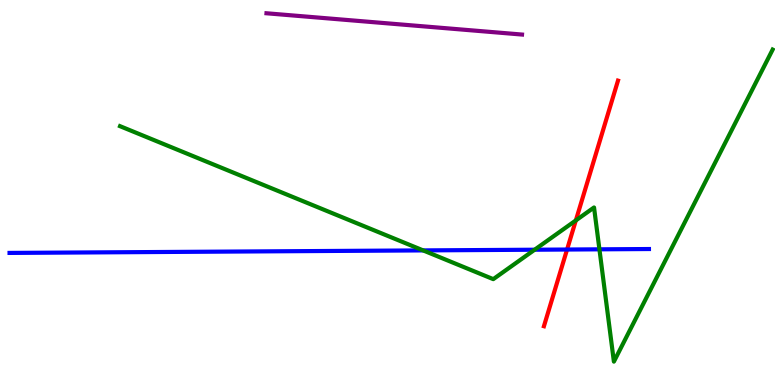[{'lines': ['blue', 'red'], 'intersections': [{'x': 7.32, 'y': 3.52}]}, {'lines': ['green', 'red'], 'intersections': [{'x': 7.43, 'y': 4.28}]}, {'lines': ['purple', 'red'], 'intersections': []}, {'lines': ['blue', 'green'], 'intersections': [{'x': 5.46, 'y': 3.5}, {'x': 6.9, 'y': 3.51}, {'x': 7.73, 'y': 3.52}]}, {'lines': ['blue', 'purple'], 'intersections': []}, {'lines': ['green', 'purple'], 'intersections': []}]